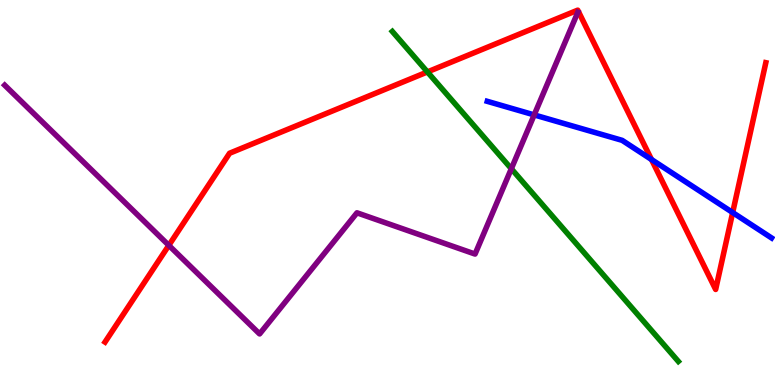[{'lines': ['blue', 'red'], 'intersections': [{'x': 8.41, 'y': 5.86}, {'x': 9.45, 'y': 4.48}]}, {'lines': ['green', 'red'], 'intersections': [{'x': 5.52, 'y': 8.13}]}, {'lines': ['purple', 'red'], 'intersections': [{'x': 2.18, 'y': 3.63}]}, {'lines': ['blue', 'green'], 'intersections': []}, {'lines': ['blue', 'purple'], 'intersections': [{'x': 6.89, 'y': 7.02}]}, {'lines': ['green', 'purple'], 'intersections': [{'x': 6.6, 'y': 5.62}]}]